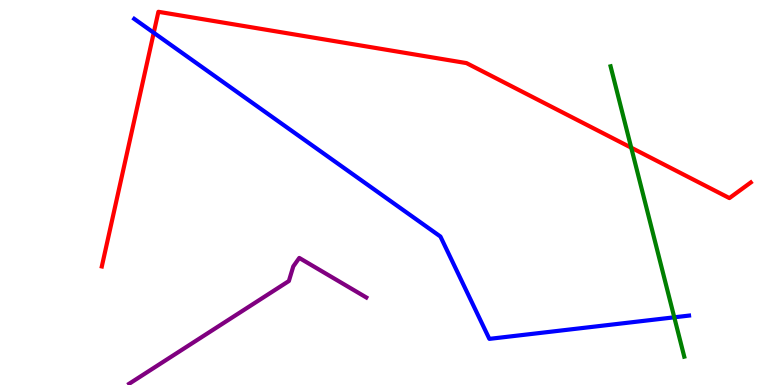[{'lines': ['blue', 'red'], 'intersections': [{'x': 1.98, 'y': 9.15}]}, {'lines': ['green', 'red'], 'intersections': [{'x': 8.14, 'y': 6.16}]}, {'lines': ['purple', 'red'], 'intersections': []}, {'lines': ['blue', 'green'], 'intersections': [{'x': 8.7, 'y': 1.76}]}, {'lines': ['blue', 'purple'], 'intersections': []}, {'lines': ['green', 'purple'], 'intersections': []}]